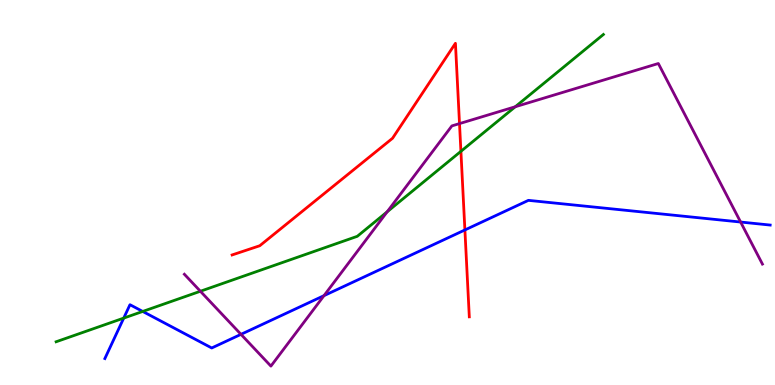[{'lines': ['blue', 'red'], 'intersections': [{'x': 6.0, 'y': 4.03}]}, {'lines': ['green', 'red'], 'intersections': [{'x': 5.95, 'y': 6.07}]}, {'lines': ['purple', 'red'], 'intersections': [{'x': 5.93, 'y': 6.79}]}, {'lines': ['blue', 'green'], 'intersections': [{'x': 1.6, 'y': 1.74}, {'x': 1.84, 'y': 1.91}]}, {'lines': ['blue', 'purple'], 'intersections': [{'x': 3.11, 'y': 1.32}, {'x': 4.18, 'y': 2.32}, {'x': 9.56, 'y': 4.23}]}, {'lines': ['green', 'purple'], 'intersections': [{'x': 2.59, 'y': 2.44}, {'x': 5.0, 'y': 4.5}, {'x': 6.65, 'y': 7.23}]}]